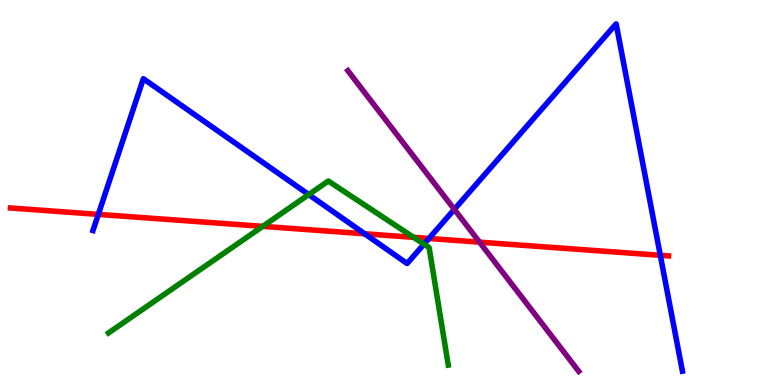[{'lines': ['blue', 'red'], 'intersections': [{'x': 1.27, 'y': 4.43}, {'x': 4.71, 'y': 3.93}, {'x': 5.53, 'y': 3.81}, {'x': 8.52, 'y': 3.37}]}, {'lines': ['green', 'red'], 'intersections': [{'x': 3.39, 'y': 4.12}, {'x': 5.34, 'y': 3.84}]}, {'lines': ['purple', 'red'], 'intersections': [{'x': 6.19, 'y': 3.71}]}, {'lines': ['blue', 'green'], 'intersections': [{'x': 3.98, 'y': 4.95}, {'x': 5.47, 'y': 3.66}]}, {'lines': ['blue', 'purple'], 'intersections': [{'x': 5.86, 'y': 4.56}]}, {'lines': ['green', 'purple'], 'intersections': []}]